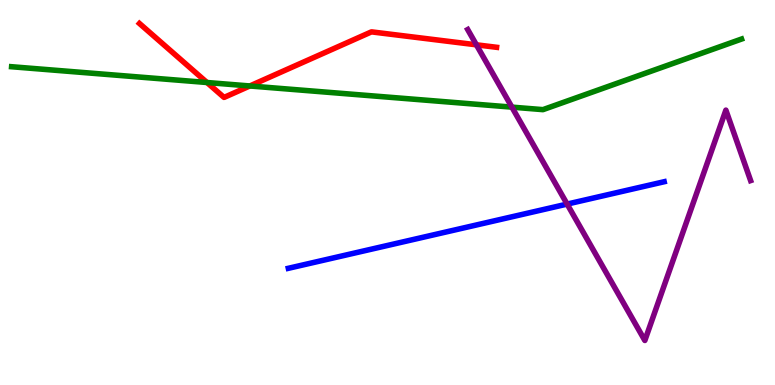[{'lines': ['blue', 'red'], 'intersections': []}, {'lines': ['green', 'red'], 'intersections': [{'x': 2.67, 'y': 7.86}, {'x': 3.22, 'y': 7.77}]}, {'lines': ['purple', 'red'], 'intersections': [{'x': 6.15, 'y': 8.84}]}, {'lines': ['blue', 'green'], 'intersections': []}, {'lines': ['blue', 'purple'], 'intersections': [{'x': 7.32, 'y': 4.7}]}, {'lines': ['green', 'purple'], 'intersections': [{'x': 6.61, 'y': 7.22}]}]